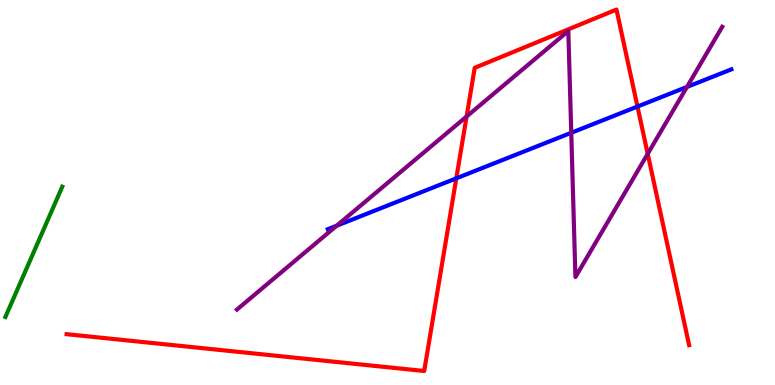[{'lines': ['blue', 'red'], 'intersections': [{'x': 5.89, 'y': 5.37}, {'x': 8.23, 'y': 7.23}]}, {'lines': ['green', 'red'], 'intersections': []}, {'lines': ['purple', 'red'], 'intersections': [{'x': 6.02, 'y': 6.97}, {'x': 8.36, 'y': 6.0}]}, {'lines': ['blue', 'green'], 'intersections': []}, {'lines': ['blue', 'purple'], 'intersections': [{'x': 4.34, 'y': 4.14}, {'x': 7.37, 'y': 6.55}, {'x': 8.86, 'y': 7.74}]}, {'lines': ['green', 'purple'], 'intersections': []}]